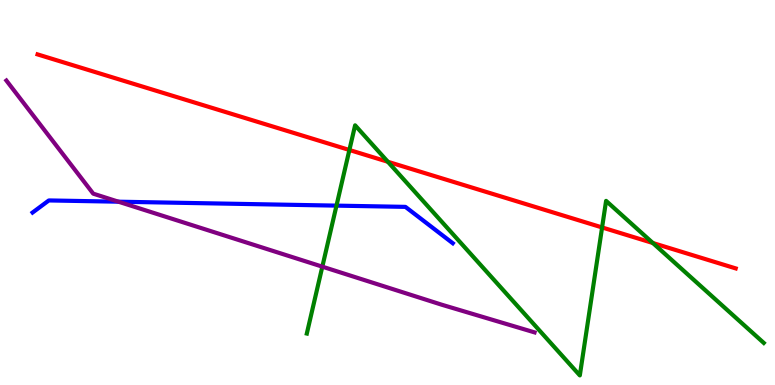[{'lines': ['blue', 'red'], 'intersections': []}, {'lines': ['green', 'red'], 'intersections': [{'x': 4.51, 'y': 6.1}, {'x': 5.0, 'y': 5.8}, {'x': 7.77, 'y': 4.09}, {'x': 8.42, 'y': 3.69}]}, {'lines': ['purple', 'red'], 'intersections': []}, {'lines': ['blue', 'green'], 'intersections': [{'x': 4.34, 'y': 4.66}]}, {'lines': ['blue', 'purple'], 'intersections': [{'x': 1.53, 'y': 4.76}]}, {'lines': ['green', 'purple'], 'intersections': [{'x': 4.16, 'y': 3.07}]}]